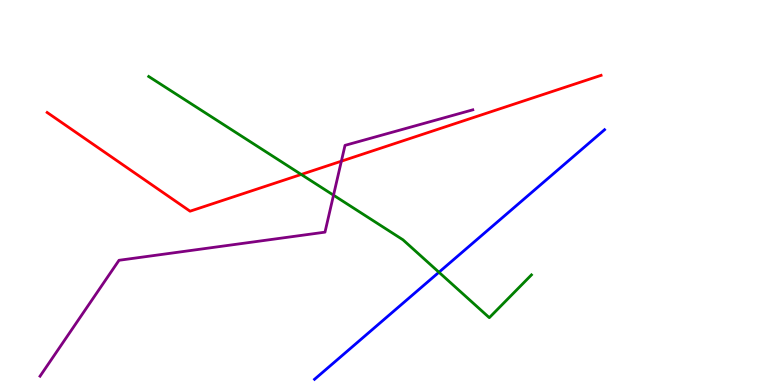[{'lines': ['blue', 'red'], 'intersections': []}, {'lines': ['green', 'red'], 'intersections': [{'x': 3.89, 'y': 5.47}]}, {'lines': ['purple', 'red'], 'intersections': [{'x': 4.4, 'y': 5.81}]}, {'lines': ['blue', 'green'], 'intersections': [{'x': 5.66, 'y': 2.93}]}, {'lines': ['blue', 'purple'], 'intersections': []}, {'lines': ['green', 'purple'], 'intersections': [{'x': 4.3, 'y': 4.93}]}]